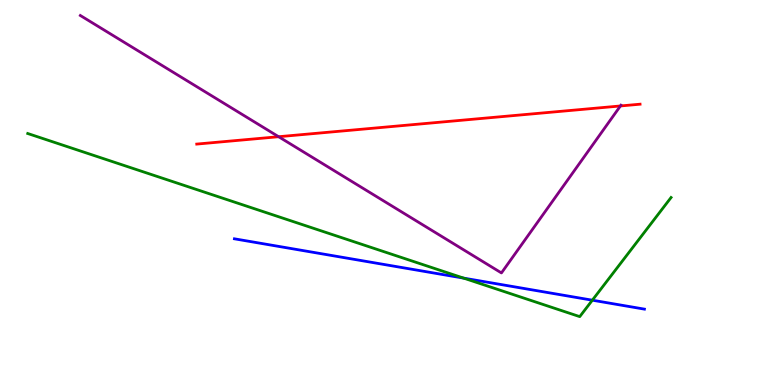[{'lines': ['blue', 'red'], 'intersections': []}, {'lines': ['green', 'red'], 'intersections': []}, {'lines': ['purple', 'red'], 'intersections': [{'x': 3.6, 'y': 6.45}, {'x': 8.01, 'y': 7.25}]}, {'lines': ['blue', 'green'], 'intersections': [{'x': 5.98, 'y': 2.78}, {'x': 7.64, 'y': 2.2}]}, {'lines': ['blue', 'purple'], 'intersections': []}, {'lines': ['green', 'purple'], 'intersections': []}]